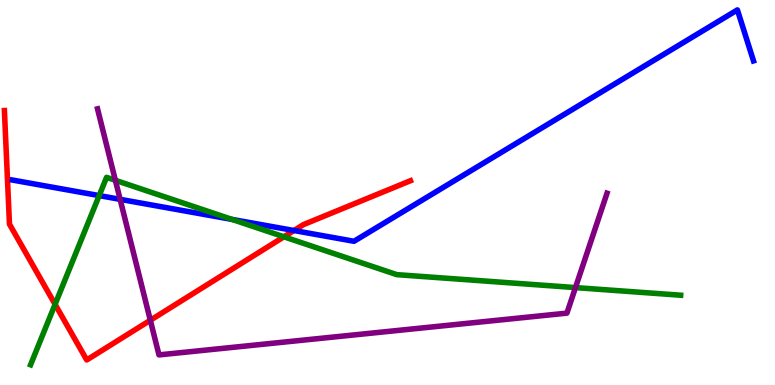[{'lines': ['blue', 'red'], 'intersections': [{'x': 3.79, 'y': 4.01}]}, {'lines': ['green', 'red'], 'intersections': [{'x': 0.711, 'y': 2.1}, {'x': 3.66, 'y': 3.85}]}, {'lines': ['purple', 'red'], 'intersections': [{'x': 1.94, 'y': 1.68}]}, {'lines': ['blue', 'green'], 'intersections': [{'x': 1.28, 'y': 4.92}, {'x': 2.99, 'y': 4.3}]}, {'lines': ['blue', 'purple'], 'intersections': [{'x': 1.55, 'y': 4.82}]}, {'lines': ['green', 'purple'], 'intersections': [{'x': 1.49, 'y': 5.32}, {'x': 7.43, 'y': 2.53}]}]